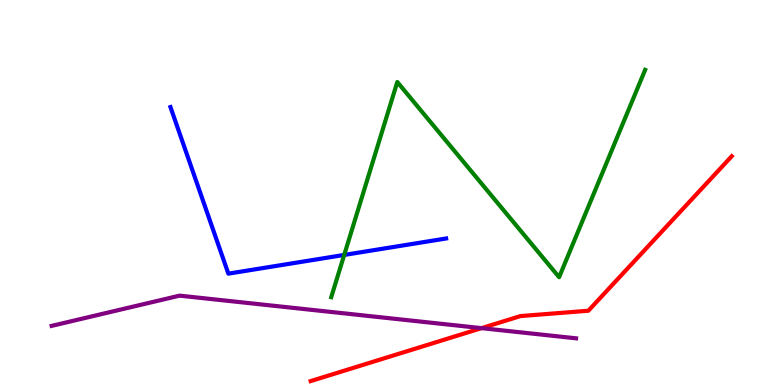[{'lines': ['blue', 'red'], 'intersections': []}, {'lines': ['green', 'red'], 'intersections': []}, {'lines': ['purple', 'red'], 'intersections': [{'x': 6.21, 'y': 1.48}]}, {'lines': ['blue', 'green'], 'intersections': [{'x': 4.44, 'y': 3.38}]}, {'lines': ['blue', 'purple'], 'intersections': []}, {'lines': ['green', 'purple'], 'intersections': []}]